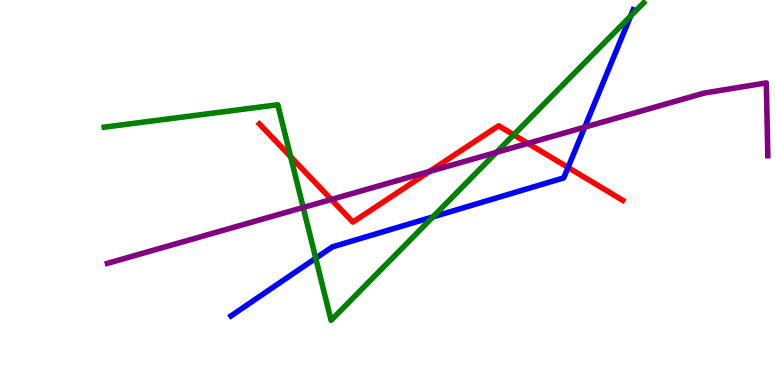[{'lines': ['blue', 'red'], 'intersections': [{'x': 7.33, 'y': 5.65}]}, {'lines': ['green', 'red'], 'intersections': [{'x': 3.75, 'y': 5.93}, {'x': 6.63, 'y': 6.5}]}, {'lines': ['purple', 'red'], 'intersections': [{'x': 4.28, 'y': 4.82}, {'x': 5.54, 'y': 5.55}, {'x': 6.81, 'y': 6.28}]}, {'lines': ['blue', 'green'], 'intersections': [{'x': 4.07, 'y': 3.29}, {'x': 5.59, 'y': 4.37}, {'x': 8.14, 'y': 9.58}]}, {'lines': ['blue', 'purple'], 'intersections': [{'x': 7.54, 'y': 6.7}]}, {'lines': ['green', 'purple'], 'intersections': [{'x': 3.91, 'y': 4.61}, {'x': 6.41, 'y': 6.04}]}]